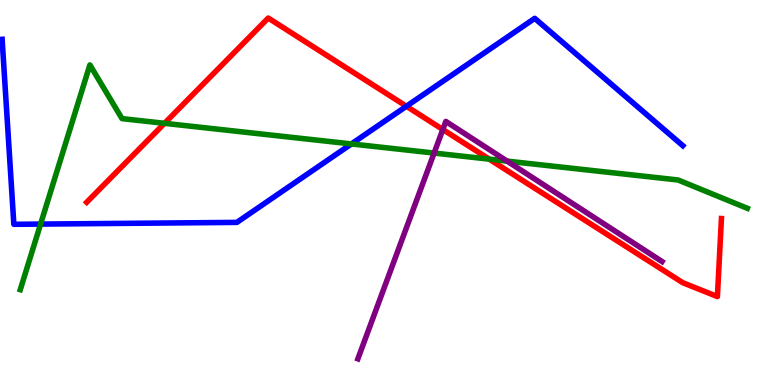[{'lines': ['blue', 'red'], 'intersections': [{'x': 5.24, 'y': 7.24}]}, {'lines': ['green', 'red'], 'intersections': [{'x': 2.12, 'y': 6.8}, {'x': 6.31, 'y': 5.87}]}, {'lines': ['purple', 'red'], 'intersections': [{'x': 5.71, 'y': 6.64}]}, {'lines': ['blue', 'green'], 'intersections': [{'x': 0.524, 'y': 4.18}, {'x': 4.53, 'y': 6.26}]}, {'lines': ['blue', 'purple'], 'intersections': []}, {'lines': ['green', 'purple'], 'intersections': [{'x': 5.6, 'y': 6.02}, {'x': 6.54, 'y': 5.82}]}]